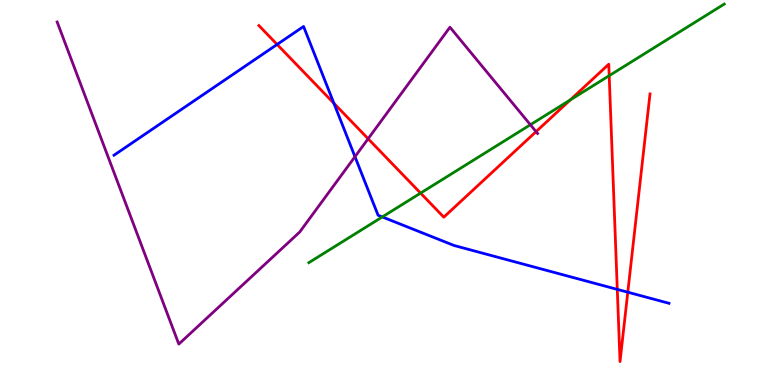[{'lines': ['blue', 'red'], 'intersections': [{'x': 3.58, 'y': 8.85}, {'x': 4.31, 'y': 7.32}, {'x': 7.96, 'y': 2.48}, {'x': 8.1, 'y': 2.41}]}, {'lines': ['green', 'red'], 'intersections': [{'x': 5.43, 'y': 4.98}, {'x': 7.36, 'y': 7.4}, {'x': 7.86, 'y': 8.03}]}, {'lines': ['purple', 'red'], 'intersections': [{'x': 4.75, 'y': 6.4}, {'x': 6.92, 'y': 6.58}]}, {'lines': ['blue', 'green'], 'intersections': [{'x': 4.93, 'y': 4.37}]}, {'lines': ['blue', 'purple'], 'intersections': [{'x': 4.58, 'y': 5.93}]}, {'lines': ['green', 'purple'], 'intersections': [{'x': 6.84, 'y': 6.76}]}]